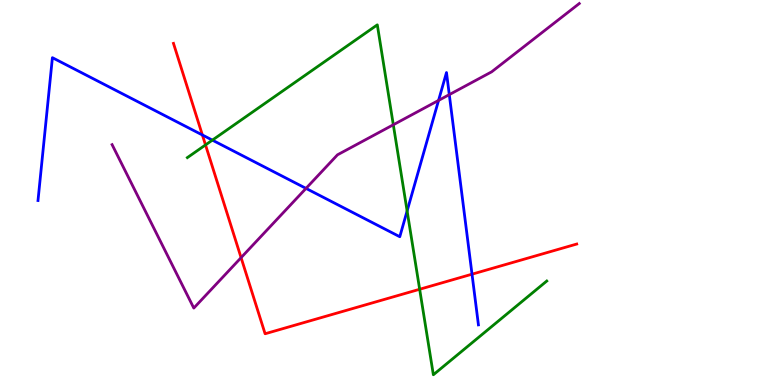[{'lines': ['blue', 'red'], 'intersections': [{'x': 2.61, 'y': 6.49}, {'x': 6.09, 'y': 2.88}]}, {'lines': ['green', 'red'], 'intersections': [{'x': 2.65, 'y': 6.24}, {'x': 5.41, 'y': 2.49}]}, {'lines': ['purple', 'red'], 'intersections': [{'x': 3.11, 'y': 3.31}]}, {'lines': ['blue', 'green'], 'intersections': [{'x': 2.74, 'y': 6.36}, {'x': 5.25, 'y': 4.52}]}, {'lines': ['blue', 'purple'], 'intersections': [{'x': 3.95, 'y': 5.11}, {'x': 5.66, 'y': 7.39}, {'x': 5.8, 'y': 7.54}]}, {'lines': ['green', 'purple'], 'intersections': [{'x': 5.08, 'y': 6.76}]}]